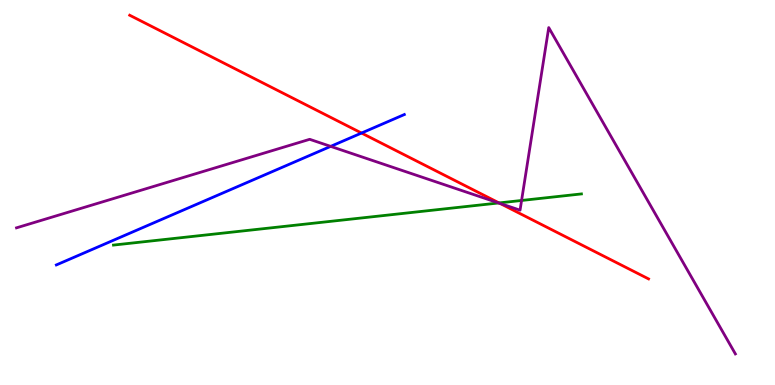[{'lines': ['blue', 'red'], 'intersections': [{'x': 4.66, 'y': 6.54}]}, {'lines': ['green', 'red'], 'intersections': [{'x': 6.44, 'y': 4.73}]}, {'lines': ['purple', 'red'], 'intersections': [{'x': 6.45, 'y': 4.72}]}, {'lines': ['blue', 'green'], 'intersections': []}, {'lines': ['blue', 'purple'], 'intersections': [{'x': 4.27, 'y': 6.2}]}, {'lines': ['green', 'purple'], 'intersections': [{'x': 6.43, 'y': 4.73}, {'x': 6.73, 'y': 4.79}]}]